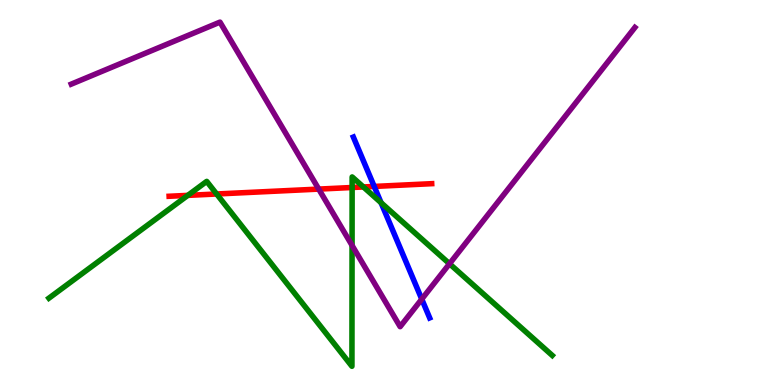[{'lines': ['blue', 'red'], 'intersections': [{'x': 4.83, 'y': 5.16}]}, {'lines': ['green', 'red'], 'intersections': [{'x': 2.42, 'y': 4.93}, {'x': 2.8, 'y': 4.96}, {'x': 4.54, 'y': 5.13}, {'x': 4.69, 'y': 5.14}]}, {'lines': ['purple', 'red'], 'intersections': [{'x': 4.11, 'y': 5.09}]}, {'lines': ['blue', 'green'], 'intersections': [{'x': 4.92, 'y': 4.73}]}, {'lines': ['blue', 'purple'], 'intersections': [{'x': 5.44, 'y': 2.23}]}, {'lines': ['green', 'purple'], 'intersections': [{'x': 4.54, 'y': 3.63}, {'x': 5.8, 'y': 3.15}]}]